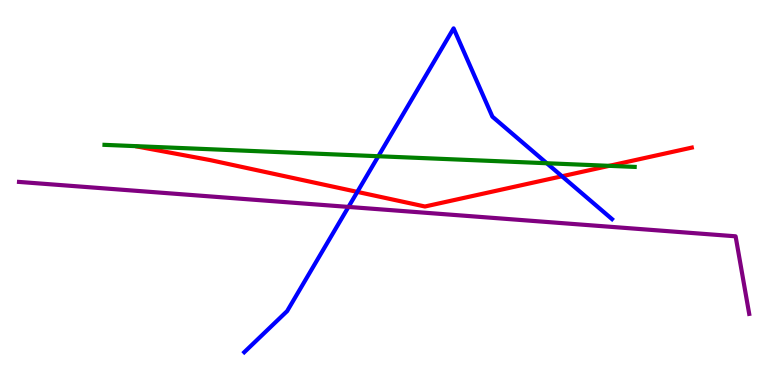[{'lines': ['blue', 'red'], 'intersections': [{'x': 4.61, 'y': 5.02}, {'x': 7.25, 'y': 5.42}]}, {'lines': ['green', 'red'], 'intersections': [{'x': 7.86, 'y': 5.69}]}, {'lines': ['purple', 'red'], 'intersections': []}, {'lines': ['blue', 'green'], 'intersections': [{'x': 4.88, 'y': 5.94}, {'x': 7.06, 'y': 5.76}]}, {'lines': ['blue', 'purple'], 'intersections': [{'x': 4.5, 'y': 4.63}]}, {'lines': ['green', 'purple'], 'intersections': []}]